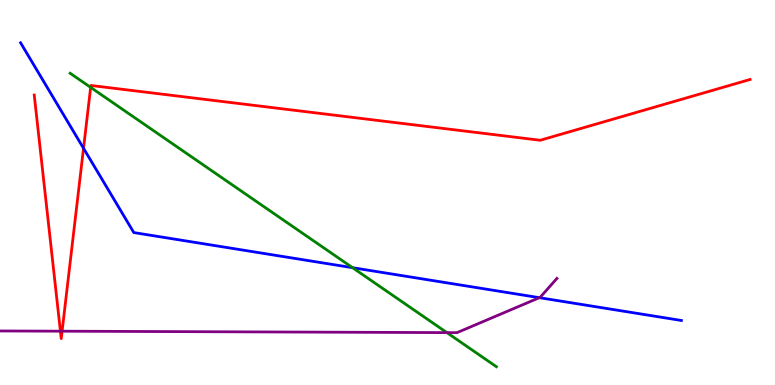[{'lines': ['blue', 'red'], 'intersections': [{'x': 1.08, 'y': 6.15}]}, {'lines': ['green', 'red'], 'intersections': [{'x': 1.17, 'y': 7.73}]}, {'lines': ['purple', 'red'], 'intersections': [{'x': 0.779, 'y': 1.4}, {'x': 0.801, 'y': 1.4}]}, {'lines': ['blue', 'green'], 'intersections': [{'x': 4.55, 'y': 3.05}]}, {'lines': ['blue', 'purple'], 'intersections': [{'x': 6.96, 'y': 2.27}]}, {'lines': ['green', 'purple'], 'intersections': [{'x': 5.77, 'y': 1.36}]}]